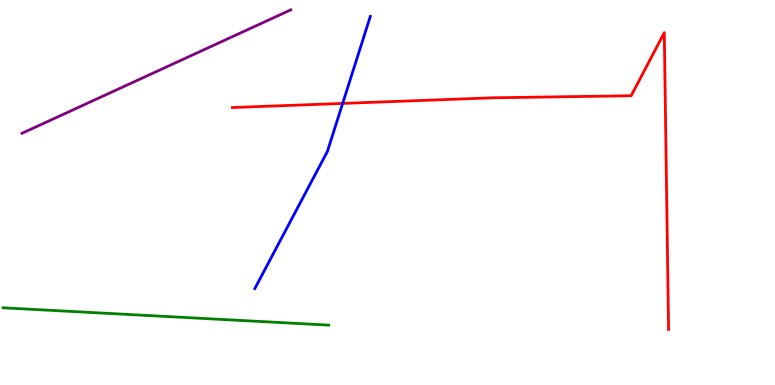[{'lines': ['blue', 'red'], 'intersections': [{'x': 4.42, 'y': 7.31}]}, {'lines': ['green', 'red'], 'intersections': []}, {'lines': ['purple', 'red'], 'intersections': []}, {'lines': ['blue', 'green'], 'intersections': []}, {'lines': ['blue', 'purple'], 'intersections': []}, {'lines': ['green', 'purple'], 'intersections': []}]